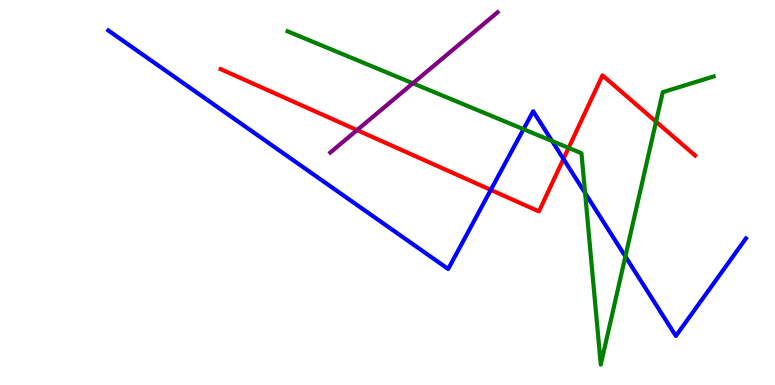[{'lines': ['blue', 'red'], 'intersections': [{'x': 6.33, 'y': 5.07}, {'x': 7.27, 'y': 5.87}]}, {'lines': ['green', 'red'], 'intersections': [{'x': 7.34, 'y': 6.16}, {'x': 8.47, 'y': 6.84}]}, {'lines': ['purple', 'red'], 'intersections': [{'x': 4.61, 'y': 6.62}]}, {'lines': ['blue', 'green'], 'intersections': [{'x': 6.76, 'y': 6.64}, {'x': 7.12, 'y': 6.34}, {'x': 7.55, 'y': 4.99}, {'x': 8.07, 'y': 3.34}]}, {'lines': ['blue', 'purple'], 'intersections': []}, {'lines': ['green', 'purple'], 'intersections': [{'x': 5.33, 'y': 7.84}]}]